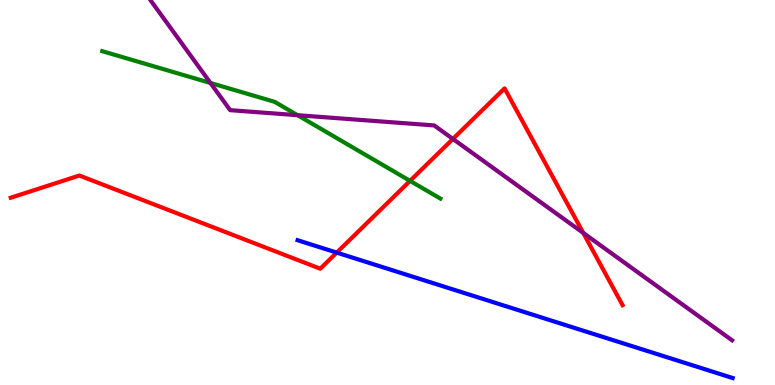[{'lines': ['blue', 'red'], 'intersections': [{'x': 4.35, 'y': 3.44}]}, {'lines': ['green', 'red'], 'intersections': [{'x': 5.29, 'y': 5.3}]}, {'lines': ['purple', 'red'], 'intersections': [{'x': 5.84, 'y': 6.39}, {'x': 7.53, 'y': 3.95}]}, {'lines': ['blue', 'green'], 'intersections': []}, {'lines': ['blue', 'purple'], 'intersections': []}, {'lines': ['green', 'purple'], 'intersections': [{'x': 2.72, 'y': 7.84}, {'x': 3.84, 'y': 7.01}]}]